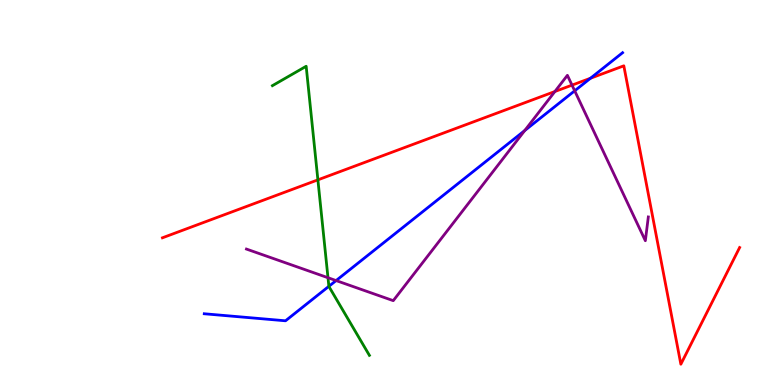[{'lines': ['blue', 'red'], 'intersections': [{'x': 7.62, 'y': 7.97}]}, {'lines': ['green', 'red'], 'intersections': [{'x': 4.1, 'y': 5.33}]}, {'lines': ['purple', 'red'], 'intersections': [{'x': 7.16, 'y': 7.62}, {'x': 7.38, 'y': 7.79}]}, {'lines': ['blue', 'green'], 'intersections': [{'x': 4.24, 'y': 2.56}]}, {'lines': ['blue', 'purple'], 'intersections': [{'x': 4.34, 'y': 2.71}, {'x': 6.77, 'y': 6.61}, {'x': 7.42, 'y': 7.64}]}, {'lines': ['green', 'purple'], 'intersections': [{'x': 4.23, 'y': 2.79}]}]